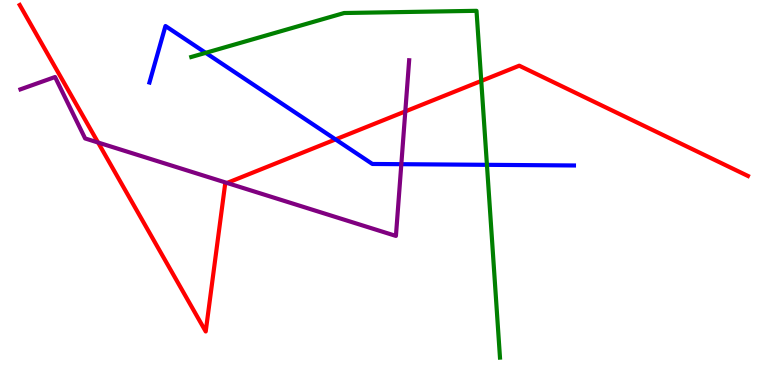[{'lines': ['blue', 'red'], 'intersections': [{'x': 4.33, 'y': 6.38}]}, {'lines': ['green', 'red'], 'intersections': [{'x': 6.21, 'y': 7.9}]}, {'lines': ['purple', 'red'], 'intersections': [{'x': 1.27, 'y': 6.3}, {'x': 2.93, 'y': 5.25}, {'x': 5.23, 'y': 7.11}]}, {'lines': ['blue', 'green'], 'intersections': [{'x': 2.65, 'y': 8.63}, {'x': 6.28, 'y': 5.72}]}, {'lines': ['blue', 'purple'], 'intersections': [{'x': 5.18, 'y': 5.74}]}, {'lines': ['green', 'purple'], 'intersections': []}]